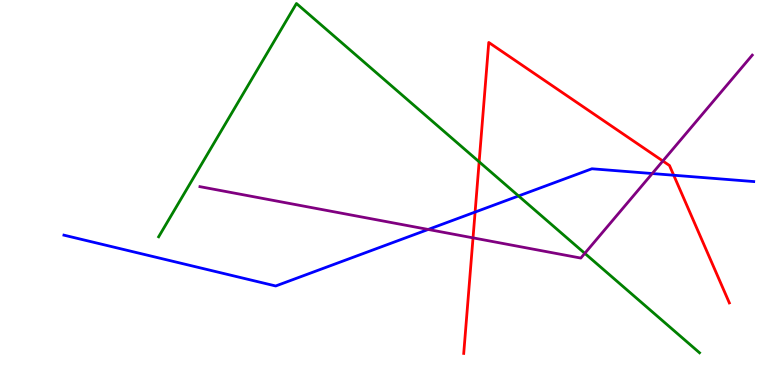[{'lines': ['blue', 'red'], 'intersections': [{'x': 6.13, 'y': 4.49}, {'x': 8.69, 'y': 5.45}]}, {'lines': ['green', 'red'], 'intersections': [{'x': 6.18, 'y': 5.8}]}, {'lines': ['purple', 'red'], 'intersections': [{'x': 6.1, 'y': 3.82}, {'x': 8.55, 'y': 5.82}]}, {'lines': ['blue', 'green'], 'intersections': [{'x': 6.69, 'y': 4.91}]}, {'lines': ['blue', 'purple'], 'intersections': [{'x': 5.53, 'y': 4.04}, {'x': 8.42, 'y': 5.49}]}, {'lines': ['green', 'purple'], 'intersections': [{'x': 7.55, 'y': 3.42}]}]